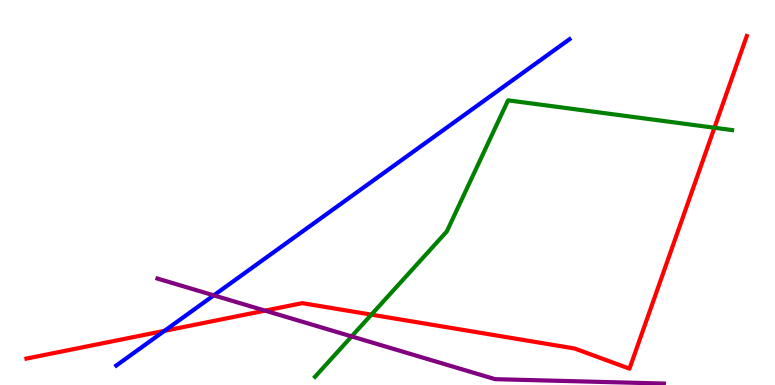[{'lines': ['blue', 'red'], 'intersections': [{'x': 2.12, 'y': 1.41}]}, {'lines': ['green', 'red'], 'intersections': [{'x': 4.79, 'y': 1.83}, {'x': 9.22, 'y': 6.68}]}, {'lines': ['purple', 'red'], 'intersections': [{'x': 3.42, 'y': 1.93}]}, {'lines': ['blue', 'green'], 'intersections': []}, {'lines': ['blue', 'purple'], 'intersections': [{'x': 2.76, 'y': 2.33}]}, {'lines': ['green', 'purple'], 'intersections': [{'x': 4.54, 'y': 1.26}]}]